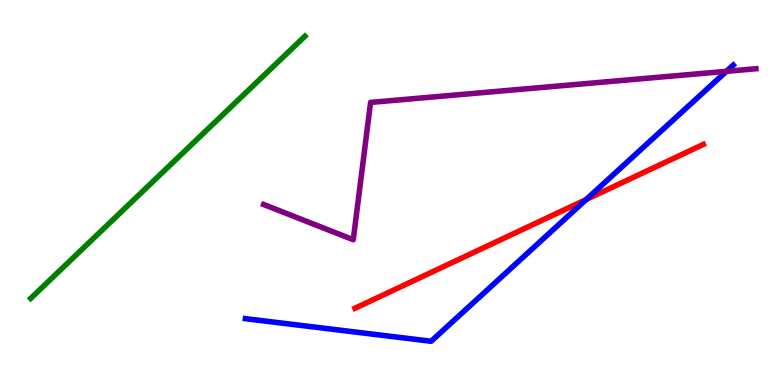[{'lines': ['blue', 'red'], 'intersections': [{'x': 7.56, 'y': 4.82}]}, {'lines': ['green', 'red'], 'intersections': []}, {'lines': ['purple', 'red'], 'intersections': []}, {'lines': ['blue', 'green'], 'intersections': []}, {'lines': ['blue', 'purple'], 'intersections': [{'x': 9.37, 'y': 8.15}]}, {'lines': ['green', 'purple'], 'intersections': []}]